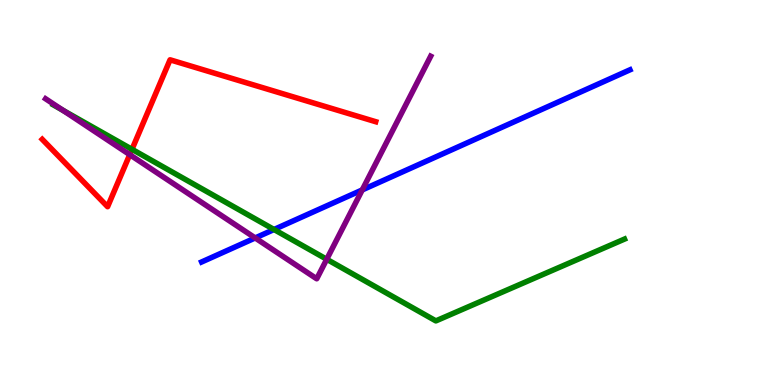[{'lines': ['blue', 'red'], 'intersections': []}, {'lines': ['green', 'red'], 'intersections': [{'x': 1.7, 'y': 6.12}]}, {'lines': ['purple', 'red'], 'intersections': [{'x': 1.67, 'y': 5.98}]}, {'lines': ['blue', 'green'], 'intersections': [{'x': 3.54, 'y': 4.04}]}, {'lines': ['blue', 'purple'], 'intersections': [{'x': 3.29, 'y': 3.82}, {'x': 4.67, 'y': 5.07}]}, {'lines': ['green', 'purple'], 'intersections': [{'x': 0.813, 'y': 7.13}, {'x': 4.22, 'y': 3.27}]}]